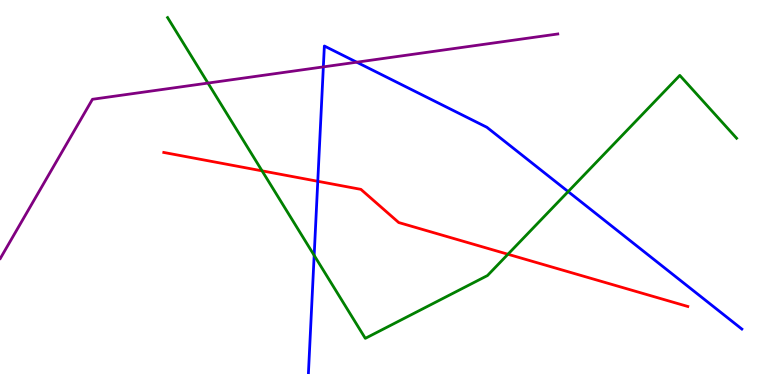[{'lines': ['blue', 'red'], 'intersections': [{'x': 4.1, 'y': 5.29}]}, {'lines': ['green', 'red'], 'intersections': [{'x': 3.38, 'y': 5.56}, {'x': 6.55, 'y': 3.4}]}, {'lines': ['purple', 'red'], 'intersections': []}, {'lines': ['blue', 'green'], 'intersections': [{'x': 4.05, 'y': 3.37}, {'x': 7.33, 'y': 5.02}]}, {'lines': ['blue', 'purple'], 'intersections': [{'x': 4.17, 'y': 8.26}, {'x': 4.6, 'y': 8.38}]}, {'lines': ['green', 'purple'], 'intersections': [{'x': 2.68, 'y': 7.84}]}]